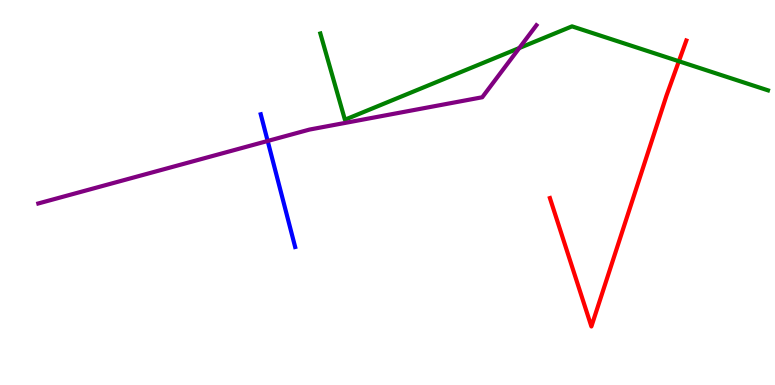[{'lines': ['blue', 'red'], 'intersections': []}, {'lines': ['green', 'red'], 'intersections': [{'x': 8.76, 'y': 8.41}]}, {'lines': ['purple', 'red'], 'intersections': []}, {'lines': ['blue', 'green'], 'intersections': []}, {'lines': ['blue', 'purple'], 'intersections': [{'x': 3.45, 'y': 6.34}]}, {'lines': ['green', 'purple'], 'intersections': [{'x': 6.7, 'y': 8.75}]}]